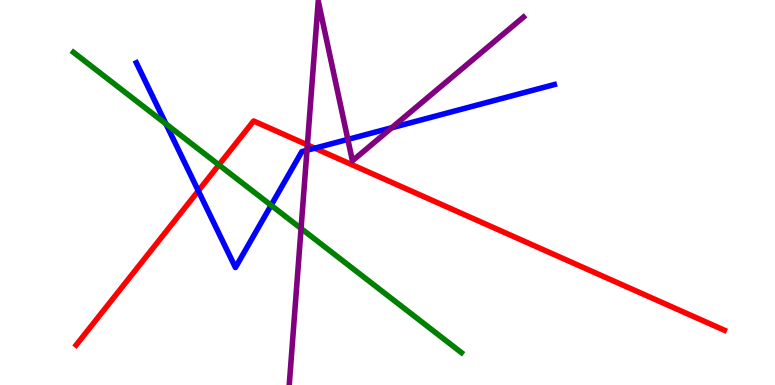[{'lines': ['blue', 'red'], 'intersections': [{'x': 2.56, 'y': 5.04}, {'x': 4.06, 'y': 6.15}]}, {'lines': ['green', 'red'], 'intersections': [{'x': 2.82, 'y': 5.72}]}, {'lines': ['purple', 'red'], 'intersections': [{'x': 3.97, 'y': 6.24}]}, {'lines': ['blue', 'green'], 'intersections': [{'x': 2.14, 'y': 6.78}, {'x': 3.5, 'y': 4.67}]}, {'lines': ['blue', 'purple'], 'intersections': [{'x': 3.96, 'y': 6.1}, {'x': 4.49, 'y': 6.38}, {'x': 5.06, 'y': 6.68}]}, {'lines': ['green', 'purple'], 'intersections': [{'x': 3.88, 'y': 4.07}]}]